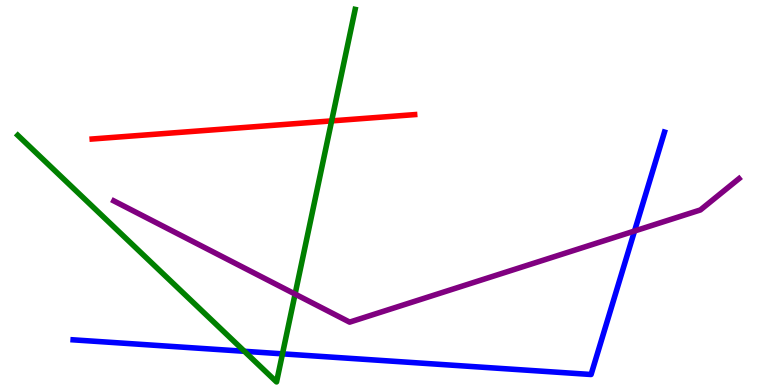[{'lines': ['blue', 'red'], 'intersections': []}, {'lines': ['green', 'red'], 'intersections': [{'x': 4.28, 'y': 6.86}]}, {'lines': ['purple', 'red'], 'intersections': []}, {'lines': ['blue', 'green'], 'intersections': [{'x': 3.15, 'y': 0.875}, {'x': 3.64, 'y': 0.809}]}, {'lines': ['blue', 'purple'], 'intersections': [{'x': 8.19, 'y': 4.0}]}, {'lines': ['green', 'purple'], 'intersections': [{'x': 3.81, 'y': 2.36}]}]